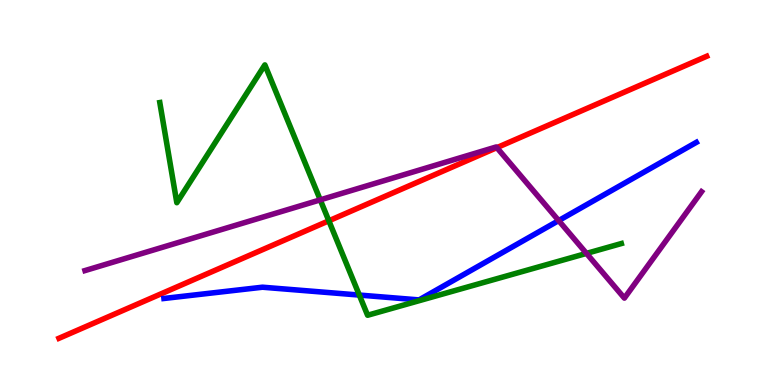[{'lines': ['blue', 'red'], 'intersections': []}, {'lines': ['green', 'red'], 'intersections': [{'x': 4.24, 'y': 4.27}]}, {'lines': ['purple', 'red'], 'intersections': [{'x': 6.41, 'y': 6.17}]}, {'lines': ['blue', 'green'], 'intersections': [{'x': 4.64, 'y': 2.34}]}, {'lines': ['blue', 'purple'], 'intersections': [{'x': 7.21, 'y': 4.27}]}, {'lines': ['green', 'purple'], 'intersections': [{'x': 4.13, 'y': 4.81}, {'x': 7.57, 'y': 3.42}]}]